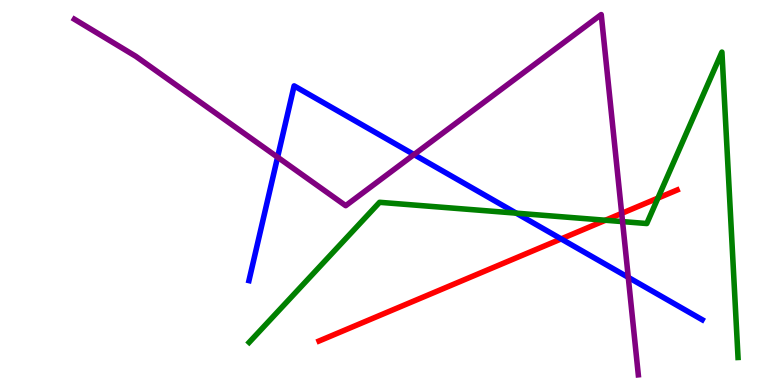[{'lines': ['blue', 'red'], 'intersections': [{'x': 7.24, 'y': 3.79}]}, {'lines': ['green', 'red'], 'intersections': [{'x': 7.81, 'y': 4.28}, {'x': 8.49, 'y': 4.85}]}, {'lines': ['purple', 'red'], 'intersections': [{'x': 8.02, 'y': 4.46}]}, {'lines': ['blue', 'green'], 'intersections': [{'x': 6.66, 'y': 4.46}]}, {'lines': ['blue', 'purple'], 'intersections': [{'x': 3.58, 'y': 5.92}, {'x': 5.34, 'y': 5.99}, {'x': 8.11, 'y': 2.8}]}, {'lines': ['green', 'purple'], 'intersections': [{'x': 8.03, 'y': 4.24}]}]